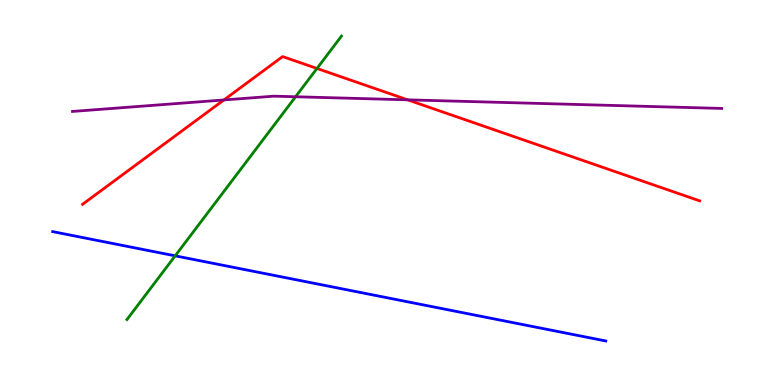[{'lines': ['blue', 'red'], 'intersections': []}, {'lines': ['green', 'red'], 'intersections': [{'x': 4.09, 'y': 8.22}]}, {'lines': ['purple', 'red'], 'intersections': [{'x': 2.89, 'y': 7.4}, {'x': 5.26, 'y': 7.41}]}, {'lines': ['blue', 'green'], 'intersections': [{'x': 2.26, 'y': 3.35}]}, {'lines': ['blue', 'purple'], 'intersections': []}, {'lines': ['green', 'purple'], 'intersections': [{'x': 3.81, 'y': 7.49}]}]